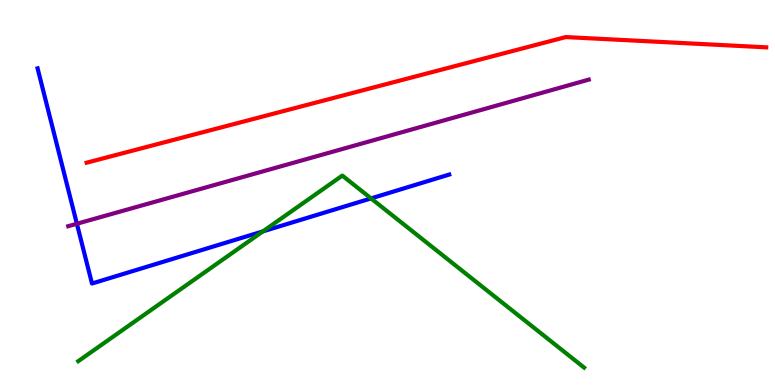[{'lines': ['blue', 'red'], 'intersections': []}, {'lines': ['green', 'red'], 'intersections': []}, {'lines': ['purple', 'red'], 'intersections': []}, {'lines': ['blue', 'green'], 'intersections': [{'x': 3.39, 'y': 3.99}, {'x': 4.79, 'y': 4.85}]}, {'lines': ['blue', 'purple'], 'intersections': [{'x': 0.992, 'y': 4.19}]}, {'lines': ['green', 'purple'], 'intersections': []}]